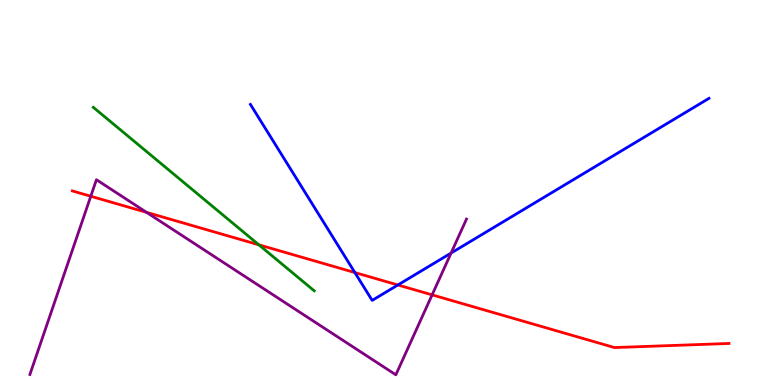[{'lines': ['blue', 'red'], 'intersections': [{'x': 4.58, 'y': 2.92}, {'x': 5.13, 'y': 2.6}]}, {'lines': ['green', 'red'], 'intersections': [{'x': 3.34, 'y': 3.64}]}, {'lines': ['purple', 'red'], 'intersections': [{'x': 1.17, 'y': 4.9}, {'x': 1.89, 'y': 4.48}, {'x': 5.58, 'y': 2.34}]}, {'lines': ['blue', 'green'], 'intersections': []}, {'lines': ['blue', 'purple'], 'intersections': [{'x': 5.82, 'y': 3.43}]}, {'lines': ['green', 'purple'], 'intersections': []}]